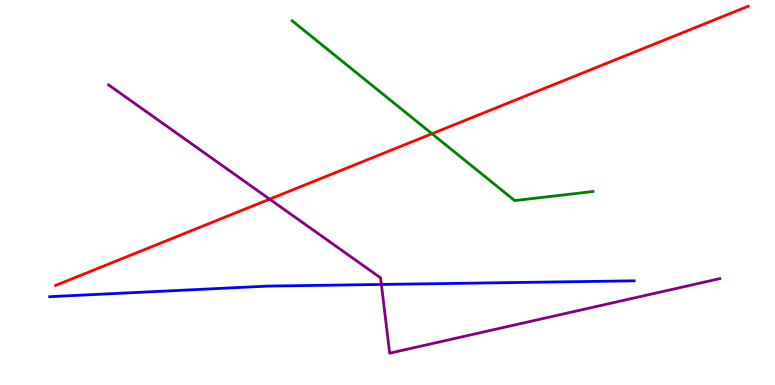[{'lines': ['blue', 'red'], 'intersections': []}, {'lines': ['green', 'red'], 'intersections': [{'x': 5.57, 'y': 6.53}]}, {'lines': ['purple', 'red'], 'intersections': [{'x': 3.48, 'y': 4.83}]}, {'lines': ['blue', 'green'], 'intersections': []}, {'lines': ['blue', 'purple'], 'intersections': [{'x': 4.92, 'y': 2.61}]}, {'lines': ['green', 'purple'], 'intersections': []}]